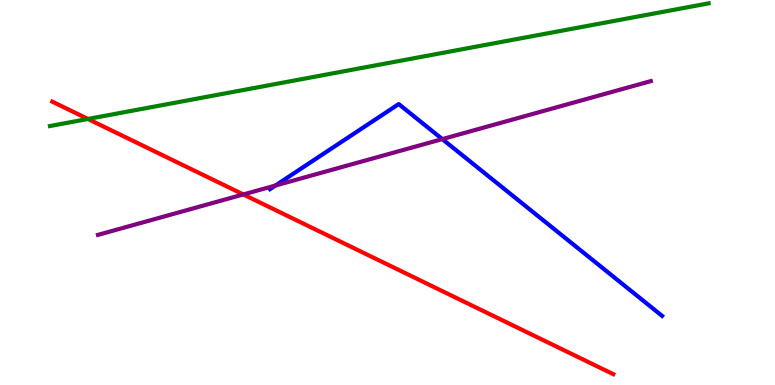[{'lines': ['blue', 'red'], 'intersections': []}, {'lines': ['green', 'red'], 'intersections': [{'x': 1.13, 'y': 6.91}]}, {'lines': ['purple', 'red'], 'intersections': [{'x': 3.14, 'y': 4.95}]}, {'lines': ['blue', 'green'], 'intersections': []}, {'lines': ['blue', 'purple'], 'intersections': [{'x': 3.55, 'y': 5.18}, {'x': 5.71, 'y': 6.39}]}, {'lines': ['green', 'purple'], 'intersections': []}]